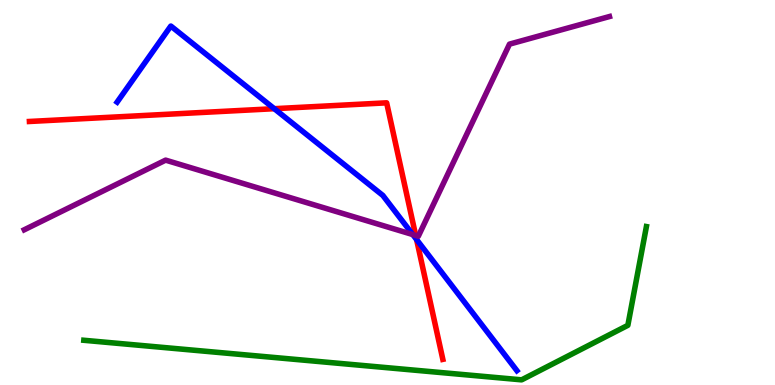[{'lines': ['blue', 'red'], 'intersections': [{'x': 3.54, 'y': 7.18}, {'x': 5.38, 'y': 3.78}]}, {'lines': ['green', 'red'], 'intersections': []}, {'lines': ['purple', 'red'], 'intersections': [{'x': 5.36, 'y': 3.88}]}, {'lines': ['blue', 'green'], 'intersections': []}, {'lines': ['blue', 'purple'], 'intersections': [{'x': 5.33, 'y': 3.91}]}, {'lines': ['green', 'purple'], 'intersections': []}]